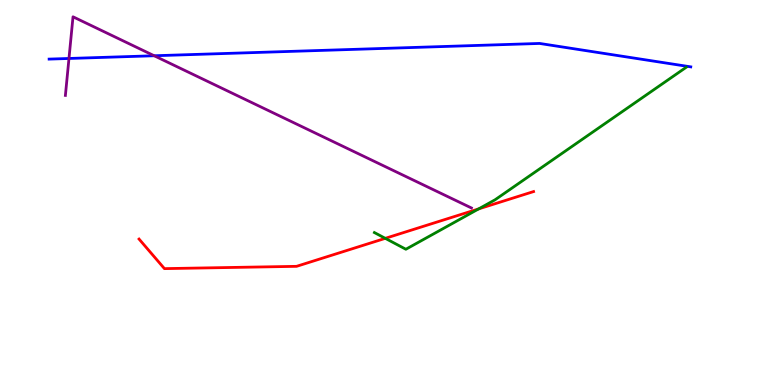[{'lines': ['blue', 'red'], 'intersections': []}, {'lines': ['green', 'red'], 'intersections': [{'x': 4.97, 'y': 3.81}, {'x': 6.18, 'y': 4.57}]}, {'lines': ['purple', 'red'], 'intersections': []}, {'lines': ['blue', 'green'], 'intersections': []}, {'lines': ['blue', 'purple'], 'intersections': [{'x': 0.89, 'y': 8.48}, {'x': 1.99, 'y': 8.55}]}, {'lines': ['green', 'purple'], 'intersections': []}]